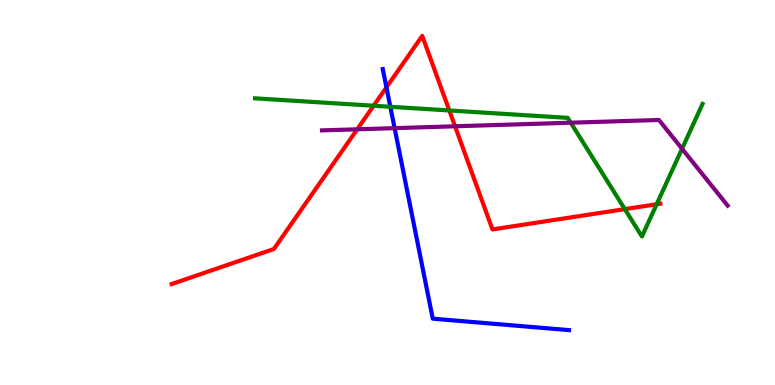[{'lines': ['blue', 'red'], 'intersections': [{'x': 4.99, 'y': 7.73}]}, {'lines': ['green', 'red'], 'intersections': [{'x': 4.82, 'y': 7.25}, {'x': 5.8, 'y': 7.13}, {'x': 8.06, 'y': 4.57}, {'x': 8.47, 'y': 4.69}]}, {'lines': ['purple', 'red'], 'intersections': [{'x': 4.61, 'y': 6.64}, {'x': 5.87, 'y': 6.72}]}, {'lines': ['blue', 'green'], 'intersections': [{'x': 5.04, 'y': 7.23}]}, {'lines': ['blue', 'purple'], 'intersections': [{'x': 5.09, 'y': 6.67}]}, {'lines': ['green', 'purple'], 'intersections': [{'x': 7.36, 'y': 6.81}, {'x': 8.8, 'y': 6.14}]}]